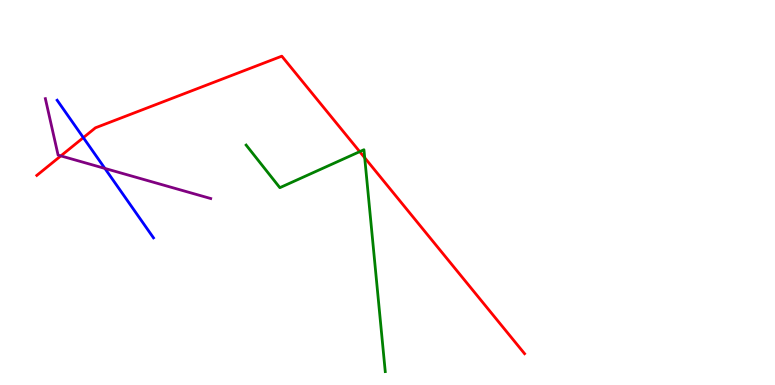[{'lines': ['blue', 'red'], 'intersections': [{'x': 1.08, 'y': 6.43}]}, {'lines': ['green', 'red'], 'intersections': [{'x': 4.64, 'y': 6.06}, {'x': 4.71, 'y': 5.9}]}, {'lines': ['purple', 'red'], 'intersections': [{'x': 0.785, 'y': 5.95}]}, {'lines': ['blue', 'green'], 'intersections': []}, {'lines': ['blue', 'purple'], 'intersections': [{'x': 1.35, 'y': 5.63}]}, {'lines': ['green', 'purple'], 'intersections': []}]